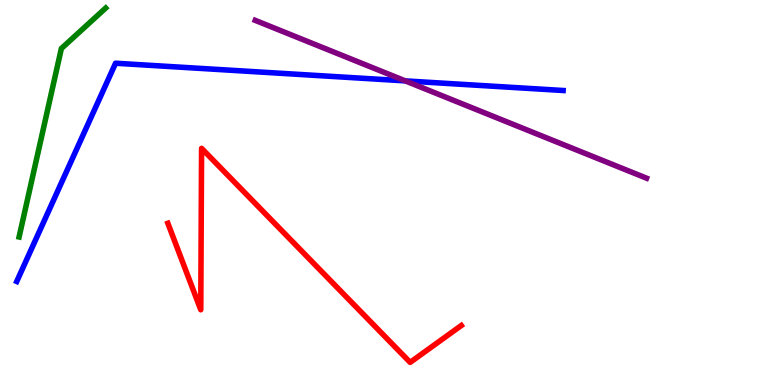[{'lines': ['blue', 'red'], 'intersections': []}, {'lines': ['green', 'red'], 'intersections': []}, {'lines': ['purple', 'red'], 'intersections': []}, {'lines': ['blue', 'green'], 'intersections': []}, {'lines': ['blue', 'purple'], 'intersections': [{'x': 5.23, 'y': 7.9}]}, {'lines': ['green', 'purple'], 'intersections': []}]